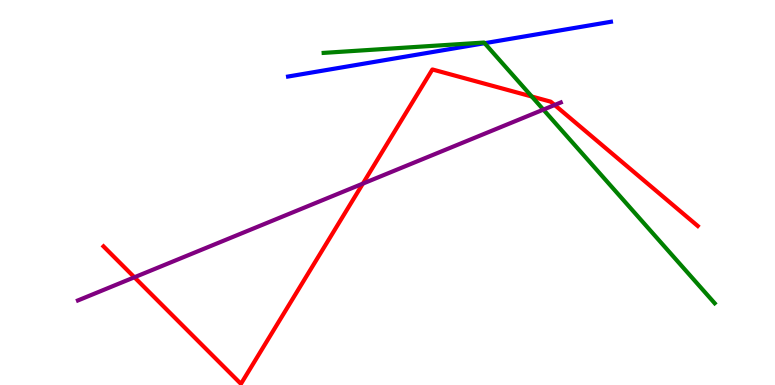[{'lines': ['blue', 'red'], 'intersections': []}, {'lines': ['green', 'red'], 'intersections': [{'x': 6.86, 'y': 7.49}]}, {'lines': ['purple', 'red'], 'intersections': [{'x': 1.73, 'y': 2.8}, {'x': 4.68, 'y': 5.23}, {'x': 7.16, 'y': 7.27}]}, {'lines': ['blue', 'green'], 'intersections': [{'x': 6.25, 'y': 8.88}]}, {'lines': ['blue', 'purple'], 'intersections': []}, {'lines': ['green', 'purple'], 'intersections': [{'x': 7.01, 'y': 7.15}]}]